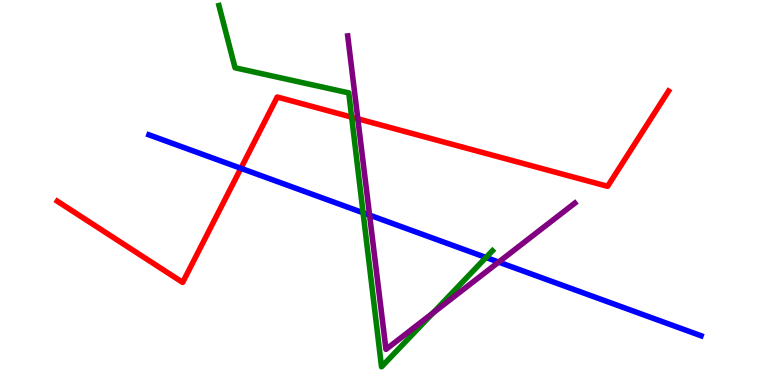[{'lines': ['blue', 'red'], 'intersections': [{'x': 3.11, 'y': 5.63}]}, {'lines': ['green', 'red'], 'intersections': [{'x': 4.54, 'y': 6.96}]}, {'lines': ['purple', 'red'], 'intersections': [{'x': 4.62, 'y': 6.91}]}, {'lines': ['blue', 'green'], 'intersections': [{'x': 4.69, 'y': 4.47}, {'x': 6.27, 'y': 3.31}]}, {'lines': ['blue', 'purple'], 'intersections': [{'x': 4.77, 'y': 4.41}, {'x': 6.43, 'y': 3.19}]}, {'lines': ['green', 'purple'], 'intersections': [{'x': 5.59, 'y': 1.87}]}]